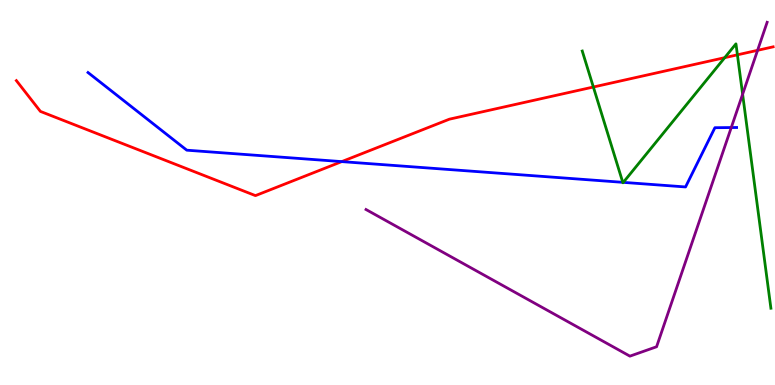[{'lines': ['blue', 'red'], 'intersections': [{'x': 4.41, 'y': 5.8}]}, {'lines': ['green', 'red'], 'intersections': [{'x': 7.66, 'y': 7.74}, {'x': 9.35, 'y': 8.5}, {'x': 9.52, 'y': 8.58}]}, {'lines': ['purple', 'red'], 'intersections': [{'x': 9.78, 'y': 8.69}]}, {'lines': ['blue', 'green'], 'intersections': [{'x': 8.04, 'y': 5.26}, {'x': 8.04, 'y': 5.26}]}, {'lines': ['blue', 'purple'], 'intersections': [{'x': 9.44, 'y': 6.69}]}, {'lines': ['green', 'purple'], 'intersections': [{'x': 9.58, 'y': 7.55}]}]